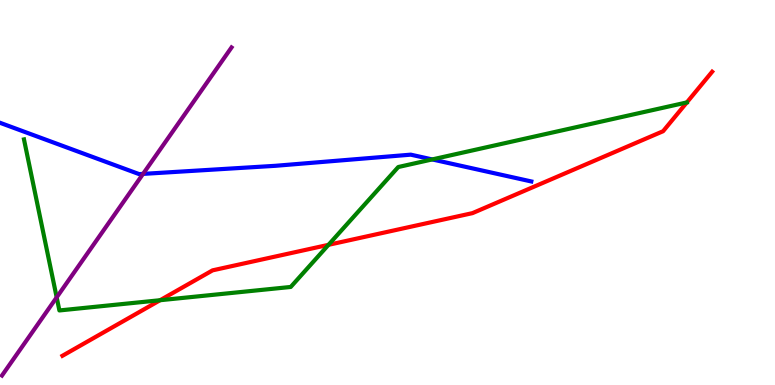[{'lines': ['blue', 'red'], 'intersections': []}, {'lines': ['green', 'red'], 'intersections': [{'x': 2.07, 'y': 2.2}, {'x': 4.24, 'y': 3.64}]}, {'lines': ['purple', 'red'], 'intersections': []}, {'lines': ['blue', 'green'], 'intersections': [{'x': 5.58, 'y': 5.86}]}, {'lines': ['blue', 'purple'], 'intersections': [{'x': 1.85, 'y': 5.48}]}, {'lines': ['green', 'purple'], 'intersections': [{'x': 0.731, 'y': 2.28}]}]